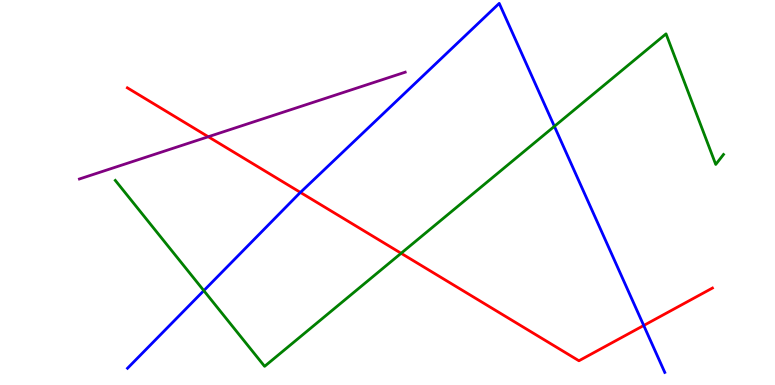[{'lines': ['blue', 'red'], 'intersections': [{'x': 3.88, 'y': 5.0}, {'x': 8.31, 'y': 1.55}]}, {'lines': ['green', 'red'], 'intersections': [{'x': 5.18, 'y': 3.42}]}, {'lines': ['purple', 'red'], 'intersections': [{'x': 2.69, 'y': 6.45}]}, {'lines': ['blue', 'green'], 'intersections': [{'x': 2.63, 'y': 2.45}, {'x': 7.15, 'y': 6.72}]}, {'lines': ['blue', 'purple'], 'intersections': []}, {'lines': ['green', 'purple'], 'intersections': []}]